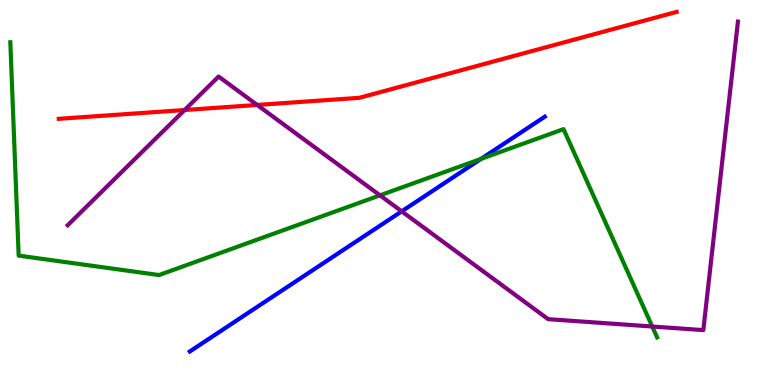[{'lines': ['blue', 'red'], 'intersections': []}, {'lines': ['green', 'red'], 'intersections': []}, {'lines': ['purple', 'red'], 'intersections': [{'x': 2.38, 'y': 7.14}, {'x': 3.32, 'y': 7.27}]}, {'lines': ['blue', 'green'], 'intersections': [{'x': 6.21, 'y': 5.87}]}, {'lines': ['blue', 'purple'], 'intersections': [{'x': 5.18, 'y': 4.51}]}, {'lines': ['green', 'purple'], 'intersections': [{'x': 4.9, 'y': 4.93}, {'x': 8.42, 'y': 1.52}]}]